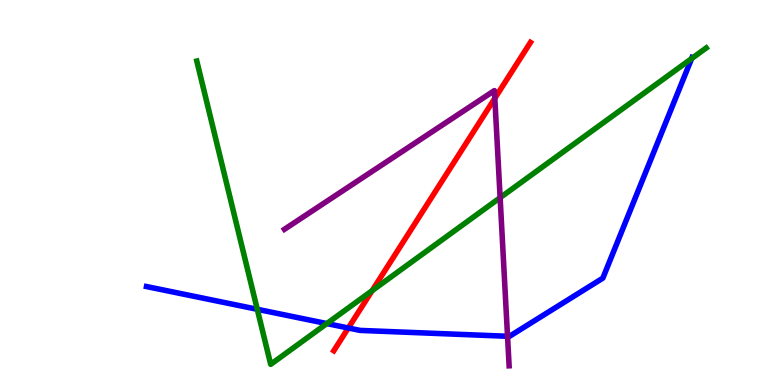[{'lines': ['blue', 'red'], 'intersections': [{'x': 4.49, 'y': 1.48}]}, {'lines': ['green', 'red'], 'intersections': [{'x': 4.8, 'y': 2.45}]}, {'lines': ['purple', 'red'], 'intersections': [{'x': 6.38, 'y': 7.45}]}, {'lines': ['blue', 'green'], 'intersections': [{'x': 3.32, 'y': 1.97}, {'x': 4.22, 'y': 1.6}, {'x': 8.92, 'y': 8.48}]}, {'lines': ['blue', 'purple'], 'intersections': [{'x': 6.55, 'y': 1.27}]}, {'lines': ['green', 'purple'], 'intersections': [{'x': 6.45, 'y': 4.87}]}]